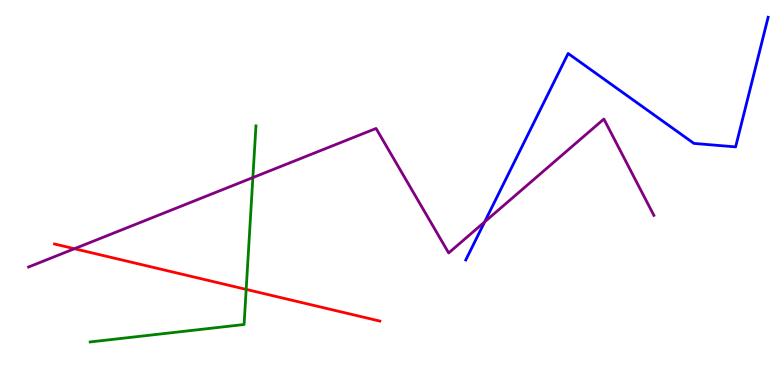[{'lines': ['blue', 'red'], 'intersections': []}, {'lines': ['green', 'red'], 'intersections': [{'x': 3.18, 'y': 2.48}]}, {'lines': ['purple', 'red'], 'intersections': [{'x': 0.961, 'y': 3.54}]}, {'lines': ['blue', 'green'], 'intersections': []}, {'lines': ['blue', 'purple'], 'intersections': [{'x': 6.25, 'y': 4.24}]}, {'lines': ['green', 'purple'], 'intersections': [{'x': 3.26, 'y': 5.39}]}]